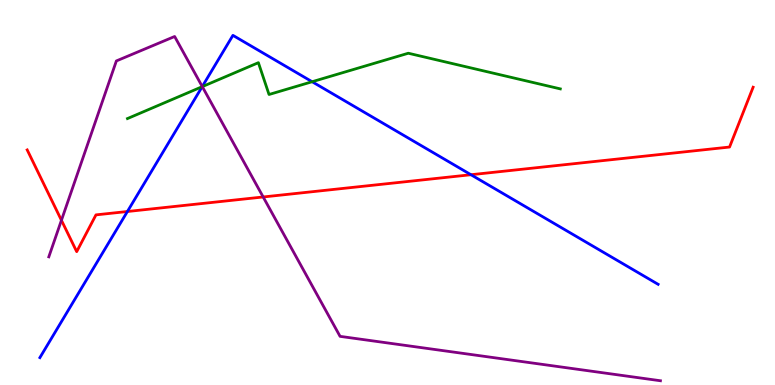[{'lines': ['blue', 'red'], 'intersections': [{'x': 1.64, 'y': 4.51}, {'x': 6.08, 'y': 5.46}]}, {'lines': ['green', 'red'], 'intersections': []}, {'lines': ['purple', 'red'], 'intersections': [{'x': 0.793, 'y': 4.28}, {'x': 3.4, 'y': 4.88}]}, {'lines': ['blue', 'green'], 'intersections': [{'x': 2.61, 'y': 7.75}, {'x': 4.03, 'y': 7.88}]}, {'lines': ['blue', 'purple'], 'intersections': [{'x': 2.61, 'y': 7.75}]}, {'lines': ['green', 'purple'], 'intersections': [{'x': 2.61, 'y': 7.75}]}]